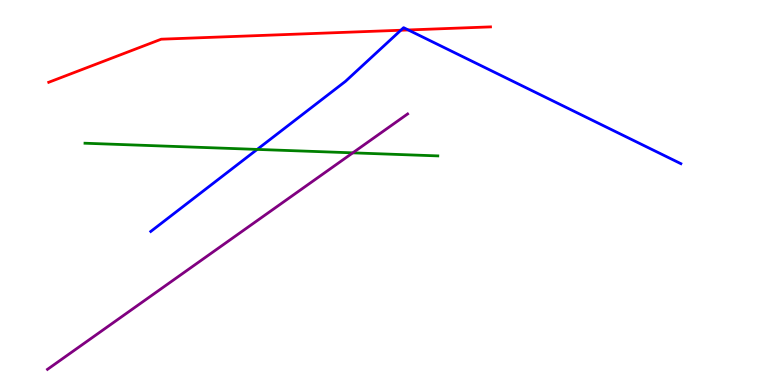[{'lines': ['blue', 'red'], 'intersections': [{'x': 5.17, 'y': 9.21}, {'x': 5.27, 'y': 9.22}]}, {'lines': ['green', 'red'], 'intersections': []}, {'lines': ['purple', 'red'], 'intersections': []}, {'lines': ['blue', 'green'], 'intersections': [{'x': 3.32, 'y': 6.12}]}, {'lines': ['blue', 'purple'], 'intersections': []}, {'lines': ['green', 'purple'], 'intersections': [{'x': 4.55, 'y': 6.03}]}]